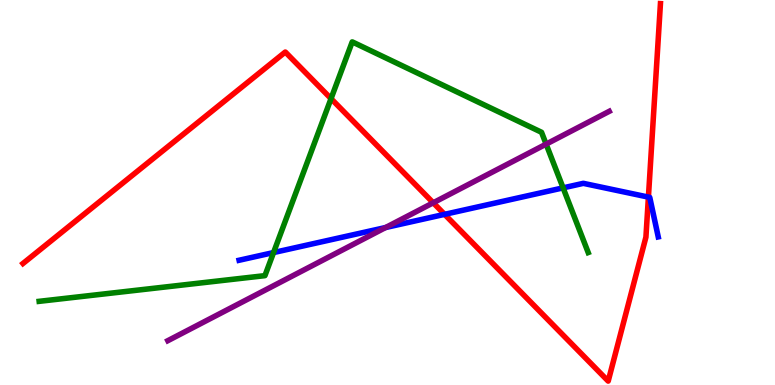[{'lines': ['blue', 'red'], 'intersections': [{'x': 5.74, 'y': 4.43}, {'x': 8.37, 'y': 4.88}]}, {'lines': ['green', 'red'], 'intersections': [{'x': 4.27, 'y': 7.44}]}, {'lines': ['purple', 'red'], 'intersections': [{'x': 5.59, 'y': 4.73}]}, {'lines': ['blue', 'green'], 'intersections': [{'x': 3.53, 'y': 3.44}, {'x': 7.27, 'y': 5.12}]}, {'lines': ['blue', 'purple'], 'intersections': [{'x': 4.98, 'y': 4.09}]}, {'lines': ['green', 'purple'], 'intersections': [{'x': 7.05, 'y': 6.26}]}]